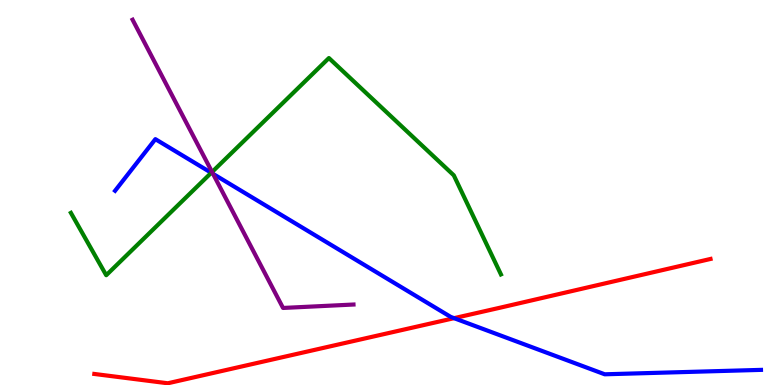[{'lines': ['blue', 'red'], 'intersections': [{'x': 5.86, 'y': 1.74}]}, {'lines': ['green', 'red'], 'intersections': []}, {'lines': ['purple', 'red'], 'intersections': []}, {'lines': ['blue', 'green'], 'intersections': [{'x': 2.73, 'y': 5.51}]}, {'lines': ['blue', 'purple'], 'intersections': [{'x': 2.75, 'y': 5.48}]}, {'lines': ['green', 'purple'], 'intersections': [{'x': 2.74, 'y': 5.53}]}]